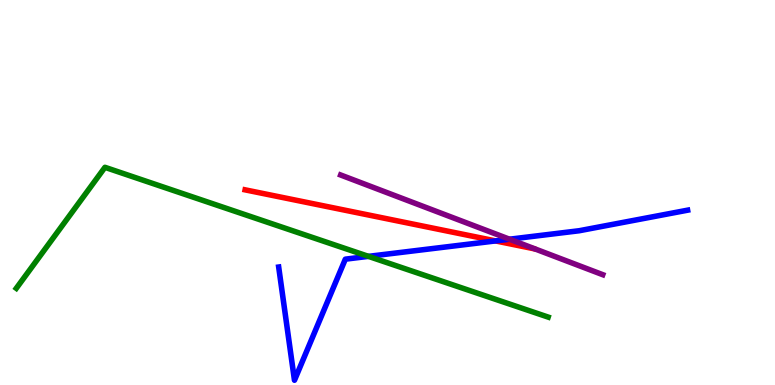[{'lines': ['blue', 'red'], 'intersections': [{'x': 6.39, 'y': 3.74}]}, {'lines': ['green', 'red'], 'intersections': []}, {'lines': ['purple', 'red'], 'intersections': []}, {'lines': ['blue', 'green'], 'intersections': [{'x': 4.75, 'y': 3.34}]}, {'lines': ['blue', 'purple'], 'intersections': [{'x': 6.57, 'y': 3.79}]}, {'lines': ['green', 'purple'], 'intersections': []}]